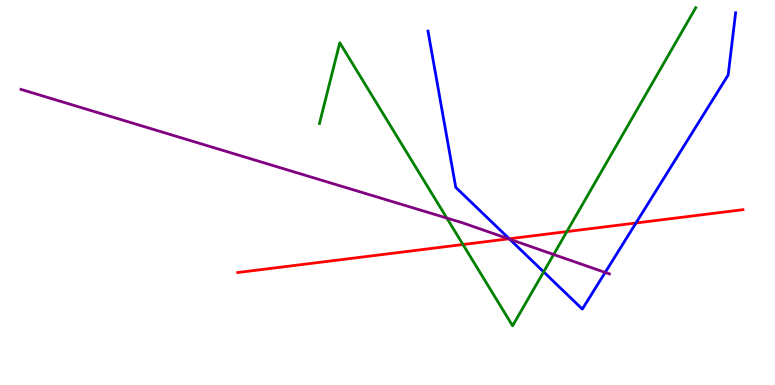[{'lines': ['blue', 'red'], 'intersections': [{'x': 6.57, 'y': 3.8}, {'x': 8.21, 'y': 4.21}]}, {'lines': ['green', 'red'], 'intersections': [{'x': 5.97, 'y': 3.65}, {'x': 7.31, 'y': 3.98}]}, {'lines': ['purple', 'red'], 'intersections': [{'x': 6.56, 'y': 3.8}]}, {'lines': ['blue', 'green'], 'intersections': [{'x': 7.01, 'y': 2.94}]}, {'lines': ['blue', 'purple'], 'intersections': [{'x': 6.58, 'y': 3.79}, {'x': 7.81, 'y': 2.92}]}, {'lines': ['green', 'purple'], 'intersections': [{'x': 5.77, 'y': 4.34}, {'x': 7.14, 'y': 3.39}]}]